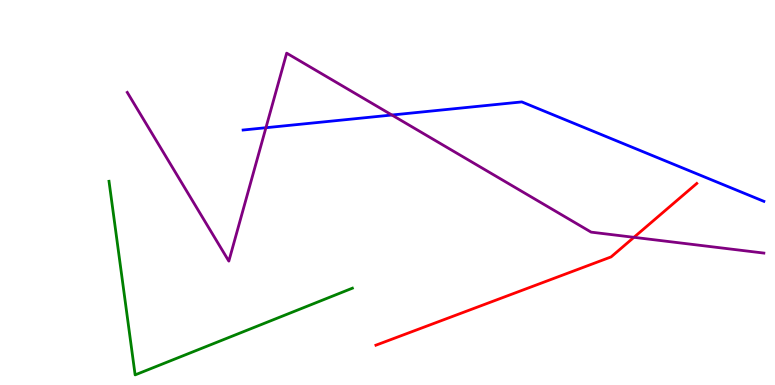[{'lines': ['blue', 'red'], 'intersections': []}, {'lines': ['green', 'red'], 'intersections': []}, {'lines': ['purple', 'red'], 'intersections': [{'x': 8.18, 'y': 3.84}]}, {'lines': ['blue', 'green'], 'intersections': []}, {'lines': ['blue', 'purple'], 'intersections': [{'x': 3.43, 'y': 6.68}, {'x': 5.06, 'y': 7.01}]}, {'lines': ['green', 'purple'], 'intersections': []}]